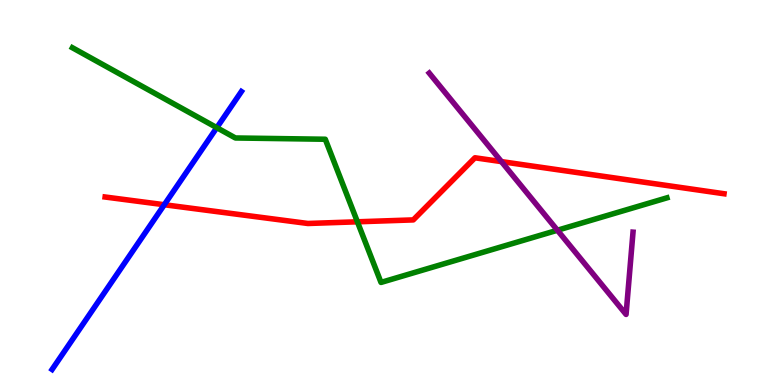[{'lines': ['blue', 'red'], 'intersections': [{'x': 2.12, 'y': 4.68}]}, {'lines': ['green', 'red'], 'intersections': [{'x': 4.61, 'y': 4.24}]}, {'lines': ['purple', 'red'], 'intersections': [{'x': 6.47, 'y': 5.8}]}, {'lines': ['blue', 'green'], 'intersections': [{'x': 2.8, 'y': 6.68}]}, {'lines': ['blue', 'purple'], 'intersections': []}, {'lines': ['green', 'purple'], 'intersections': [{'x': 7.19, 'y': 4.02}]}]